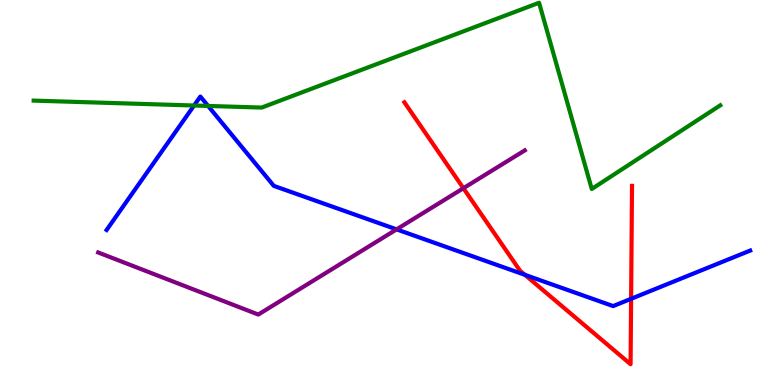[{'lines': ['blue', 'red'], 'intersections': [{'x': 6.77, 'y': 2.86}, {'x': 8.14, 'y': 2.24}]}, {'lines': ['green', 'red'], 'intersections': []}, {'lines': ['purple', 'red'], 'intersections': [{'x': 5.98, 'y': 5.11}]}, {'lines': ['blue', 'green'], 'intersections': [{'x': 2.5, 'y': 7.26}, {'x': 2.68, 'y': 7.25}]}, {'lines': ['blue', 'purple'], 'intersections': [{'x': 5.12, 'y': 4.04}]}, {'lines': ['green', 'purple'], 'intersections': []}]